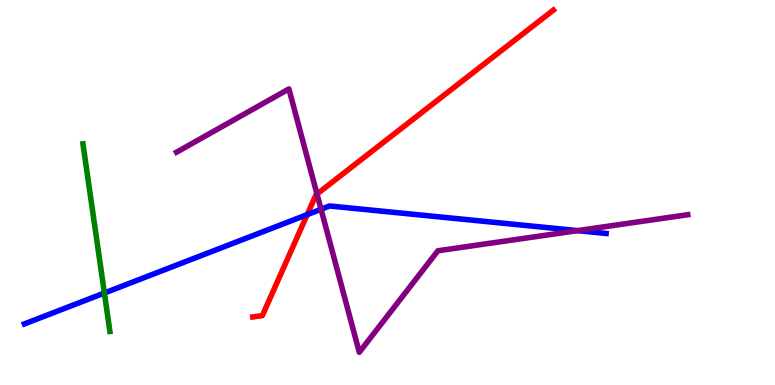[{'lines': ['blue', 'red'], 'intersections': [{'x': 3.96, 'y': 4.43}]}, {'lines': ['green', 'red'], 'intersections': []}, {'lines': ['purple', 'red'], 'intersections': [{'x': 4.09, 'y': 4.96}]}, {'lines': ['blue', 'green'], 'intersections': [{'x': 1.35, 'y': 2.39}]}, {'lines': ['blue', 'purple'], 'intersections': [{'x': 4.14, 'y': 4.56}, {'x': 7.45, 'y': 4.01}]}, {'lines': ['green', 'purple'], 'intersections': []}]